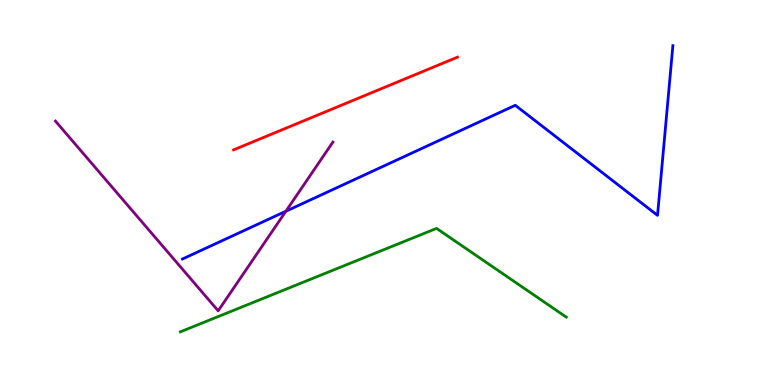[{'lines': ['blue', 'red'], 'intersections': []}, {'lines': ['green', 'red'], 'intersections': []}, {'lines': ['purple', 'red'], 'intersections': []}, {'lines': ['blue', 'green'], 'intersections': []}, {'lines': ['blue', 'purple'], 'intersections': [{'x': 3.69, 'y': 4.51}]}, {'lines': ['green', 'purple'], 'intersections': []}]